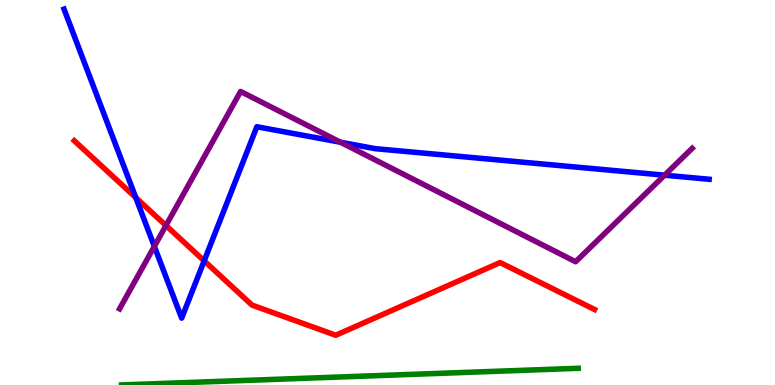[{'lines': ['blue', 'red'], 'intersections': [{'x': 1.75, 'y': 4.87}, {'x': 2.63, 'y': 3.22}]}, {'lines': ['green', 'red'], 'intersections': []}, {'lines': ['purple', 'red'], 'intersections': [{'x': 2.14, 'y': 4.14}]}, {'lines': ['blue', 'green'], 'intersections': []}, {'lines': ['blue', 'purple'], 'intersections': [{'x': 1.99, 'y': 3.6}, {'x': 4.39, 'y': 6.31}, {'x': 8.58, 'y': 5.45}]}, {'lines': ['green', 'purple'], 'intersections': []}]